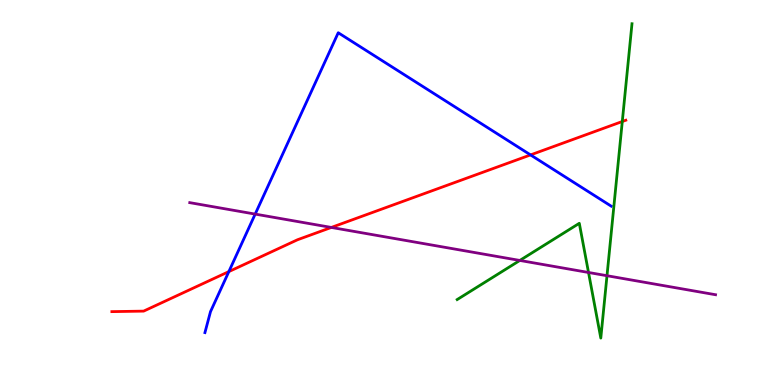[{'lines': ['blue', 'red'], 'intersections': [{'x': 2.95, 'y': 2.95}, {'x': 6.85, 'y': 5.98}]}, {'lines': ['green', 'red'], 'intersections': [{'x': 8.03, 'y': 6.84}]}, {'lines': ['purple', 'red'], 'intersections': [{'x': 4.28, 'y': 4.09}]}, {'lines': ['blue', 'green'], 'intersections': []}, {'lines': ['blue', 'purple'], 'intersections': [{'x': 3.29, 'y': 4.44}]}, {'lines': ['green', 'purple'], 'intersections': [{'x': 6.71, 'y': 3.24}, {'x': 7.59, 'y': 2.92}, {'x': 7.83, 'y': 2.84}]}]